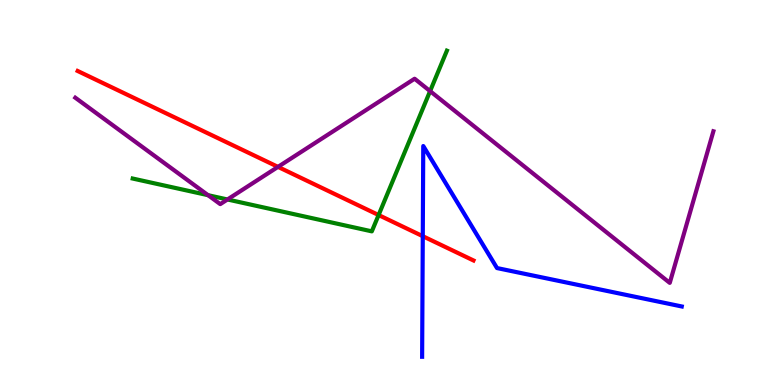[{'lines': ['blue', 'red'], 'intersections': [{'x': 5.46, 'y': 3.87}]}, {'lines': ['green', 'red'], 'intersections': [{'x': 4.89, 'y': 4.41}]}, {'lines': ['purple', 'red'], 'intersections': [{'x': 3.59, 'y': 5.67}]}, {'lines': ['blue', 'green'], 'intersections': []}, {'lines': ['blue', 'purple'], 'intersections': []}, {'lines': ['green', 'purple'], 'intersections': [{'x': 2.68, 'y': 4.93}, {'x': 2.94, 'y': 4.82}, {'x': 5.55, 'y': 7.63}]}]